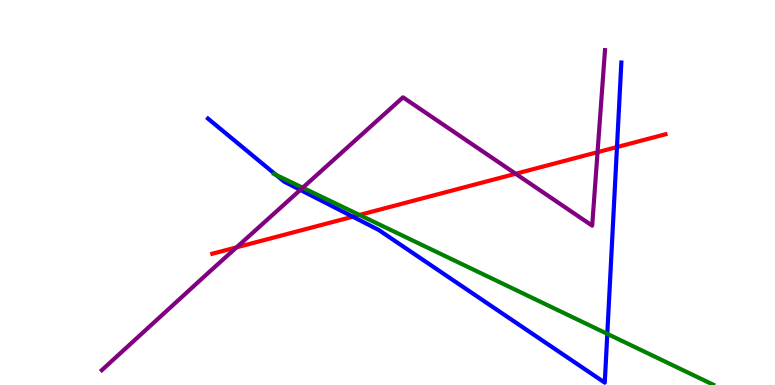[{'lines': ['blue', 'red'], 'intersections': [{'x': 4.55, 'y': 4.37}, {'x': 7.96, 'y': 6.18}]}, {'lines': ['green', 'red'], 'intersections': [{'x': 4.64, 'y': 4.42}]}, {'lines': ['purple', 'red'], 'intersections': [{'x': 3.05, 'y': 3.58}, {'x': 6.65, 'y': 5.49}, {'x': 7.71, 'y': 6.05}]}, {'lines': ['blue', 'green'], 'intersections': [{'x': 3.56, 'y': 5.46}, {'x': 7.84, 'y': 1.33}]}, {'lines': ['blue', 'purple'], 'intersections': [{'x': 3.88, 'y': 5.07}]}, {'lines': ['green', 'purple'], 'intersections': [{'x': 3.91, 'y': 5.12}]}]